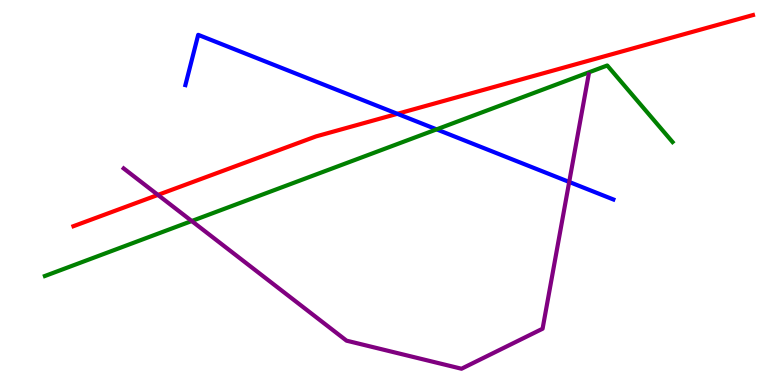[{'lines': ['blue', 'red'], 'intersections': [{'x': 5.13, 'y': 7.04}]}, {'lines': ['green', 'red'], 'intersections': []}, {'lines': ['purple', 'red'], 'intersections': [{'x': 2.04, 'y': 4.94}]}, {'lines': ['blue', 'green'], 'intersections': [{'x': 5.63, 'y': 6.64}]}, {'lines': ['blue', 'purple'], 'intersections': [{'x': 7.34, 'y': 5.27}]}, {'lines': ['green', 'purple'], 'intersections': [{'x': 2.47, 'y': 4.26}]}]